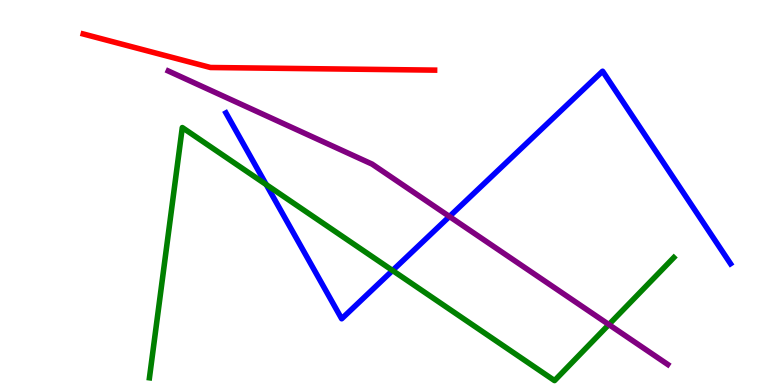[{'lines': ['blue', 'red'], 'intersections': []}, {'lines': ['green', 'red'], 'intersections': []}, {'lines': ['purple', 'red'], 'intersections': []}, {'lines': ['blue', 'green'], 'intersections': [{'x': 3.44, 'y': 5.2}, {'x': 5.07, 'y': 2.97}]}, {'lines': ['blue', 'purple'], 'intersections': [{'x': 5.8, 'y': 4.38}]}, {'lines': ['green', 'purple'], 'intersections': [{'x': 7.86, 'y': 1.57}]}]